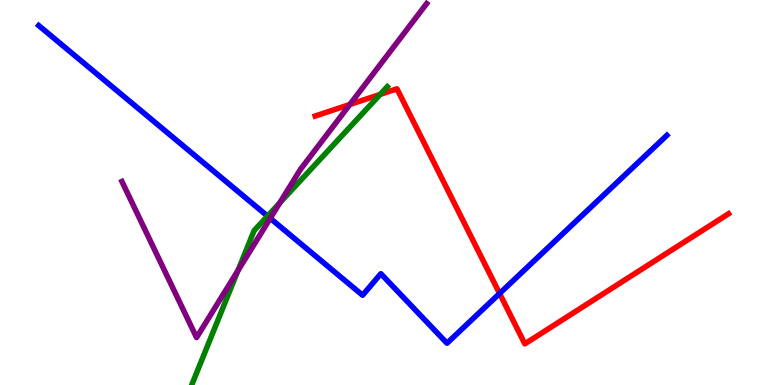[{'lines': ['blue', 'red'], 'intersections': [{'x': 6.45, 'y': 2.38}]}, {'lines': ['green', 'red'], 'intersections': [{'x': 4.91, 'y': 7.55}]}, {'lines': ['purple', 'red'], 'intersections': [{'x': 4.51, 'y': 7.29}]}, {'lines': ['blue', 'green'], 'intersections': [{'x': 3.45, 'y': 4.39}]}, {'lines': ['blue', 'purple'], 'intersections': [{'x': 3.49, 'y': 4.33}]}, {'lines': ['green', 'purple'], 'intersections': [{'x': 3.07, 'y': 2.97}, {'x': 3.61, 'y': 4.73}]}]